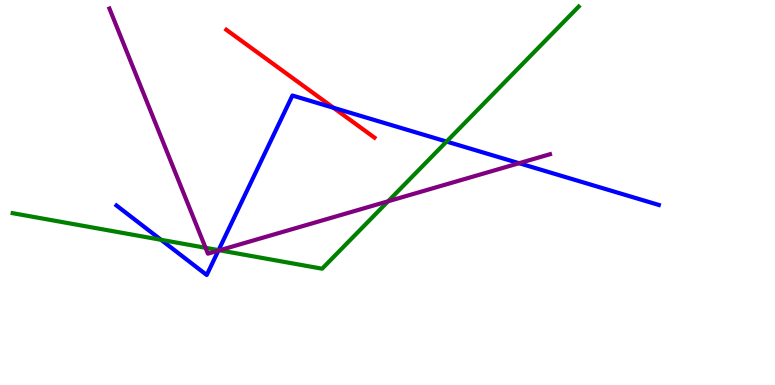[{'lines': ['blue', 'red'], 'intersections': [{'x': 4.3, 'y': 7.2}]}, {'lines': ['green', 'red'], 'intersections': []}, {'lines': ['purple', 'red'], 'intersections': []}, {'lines': ['blue', 'green'], 'intersections': [{'x': 2.08, 'y': 3.77}, {'x': 2.82, 'y': 3.5}, {'x': 5.76, 'y': 6.32}]}, {'lines': ['blue', 'purple'], 'intersections': [{'x': 2.82, 'y': 3.49}, {'x': 6.7, 'y': 5.76}]}, {'lines': ['green', 'purple'], 'intersections': [{'x': 2.65, 'y': 3.56}, {'x': 2.83, 'y': 3.5}, {'x': 5.01, 'y': 4.77}]}]